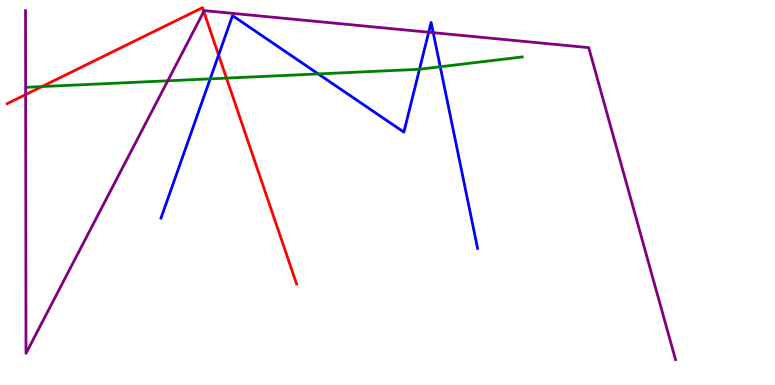[{'lines': ['blue', 'red'], 'intersections': [{'x': 2.82, 'y': 8.57}]}, {'lines': ['green', 'red'], 'intersections': [{'x': 0.541, 'y': 7.75}, {'x': 2.92, 'y': 7.97}]}, {'lines': ['purple', 'red'], 'intersections': [{'x': 0.331, 'y': 7.54}, {'x': 2.63, 'y': 9.7}]}, {'lines': ['blue', 'green'], 'intersections': [{'x': 2.71, 'y': 7.95}, {'x': 4.11, 'y': 8.08}, {'x': 5.41, 'y': 8.2}, {'x': 5.68, 'y': 8.27}]}, {'lines': ['blue', 'purple'], 'intersections': [{'x': 5.53, 'y': 9.16}, {'x': 5.59, 'y': 9.15}]}, {'lines': ['green', 'purple'], 'intersections': [{'x': 2.16, 'y': 7.9}]}]